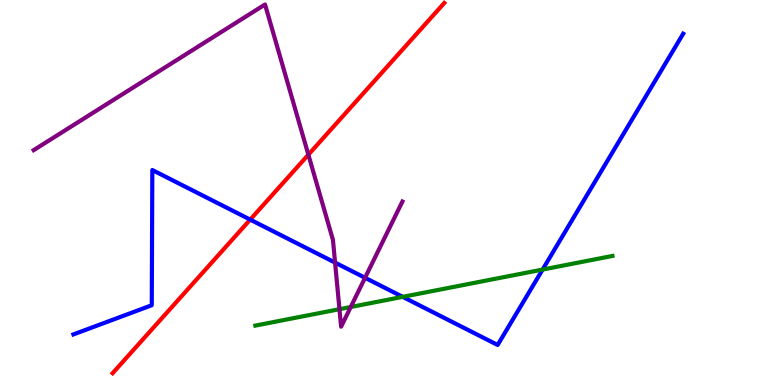[{'lines': ['blue', 'red'], 'intersections': [{'x': 3.23, 'y': 4.3}]}, {'lines': ['green', 'red'], 'intersections': []}, {'lines': ['purple', 'red'], 'intersections': [{'x': 3.98, 'y': 5.98}]}, {'lines': ['blue', 'green'], 'intersections': [{'x': 5.2, 'y': 2.29}, {'x': 7.0, 'y': 3.0}]}, {'lines': ['blue', 'purple'], 'intersections': [{'x': 4.32, 'y': 3.18}, {'x': 4.71, 'y': 2.78}]}, {'lines': ['green', 'purple'], 'intersections': [{'x': 4.38, 'y': 1.97}, {'x': 4.53, 'y': 2.03}]}]